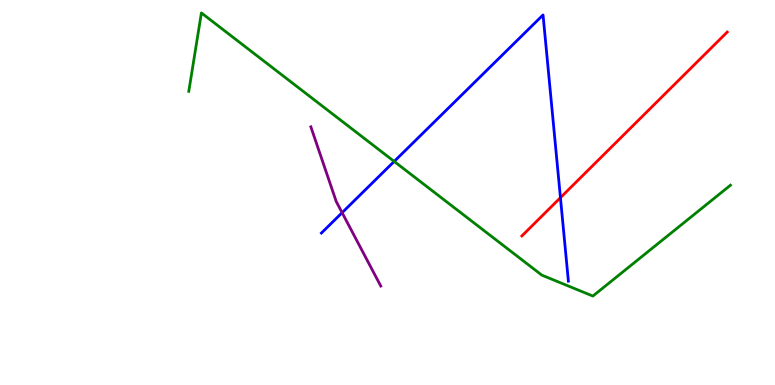[{'lines': ['blue', 'red'], 'intersections': [{'x': 7.23, 'y': 4.87}]}, {'lines': ['green', 'red'], 'intersections': []}, {'lines': ['purple', 'red'], 'intersections': []}, {'lines': ['blue', 'green'], 'intersections': [{'x': 5.09, 'y': 5.81}]}, {'lines': ['blue', 'purple'], 'intersections': [{'x': 4.41, 'y': 4.48}]}, {'lines': ['green', 'purple'], 'intersections': []}]